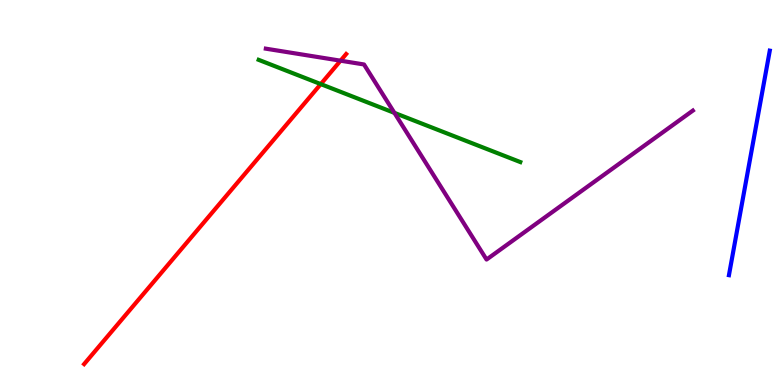[{'lines': ['blue', 'red'], 'intersections': []}, {'lines': ['green', 'red'], 'intersections': [{'x': 4.14, 'y': 7.82}]}, {'lines': ['purple', 'red'], 'intersections': [{'x': 4.39, 'y': 8.42}]}, {'lines': ['blue', 'green'], 'intersections': []}, {'lines': ['blue', 'purple'], 'intersections': []}, {'lines': ['green', 'purple'], 'intersections': [{'x': 5.09, 'y': 7.07}]}]